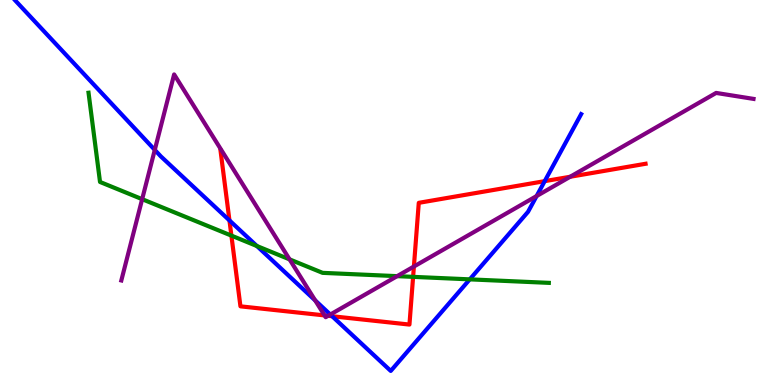[{'lines': ['blue', 'red'], 'intersections': [{'x': 2.96, 'y': 4.27}, {'x': 4.29, 'y': 1.79}, {'x': 7.03, 'y': 5.29}]}, {'lines': ['green', 'red'], 'intersections': [{'x': 2.99, 'y': 3.88}, {'x': 5.33, 'y': 2.81}]}, {'lines': ['purple', 'red'], 'intersections': [{'x': 4.19, 'y': 1.81}, {'x': 4.23, 'y': 1.8}, {'x': 5.34, 'y': 3.08}, {'x': 7.36, 'y': 5.41}]}, {'lines': ['blue', 'green'], 'intersections': [{'x': 3.31, 'y': 3.61}, {'x': 6.06, 'y': 2.74}]}, {'lines': ['blue', 'purple'], 'intersections': [{'x': 2.0, 'y': 6.11}, {'x': 4.07, 'y': 2.2}, {'x': 4.26, 'y': 1.83}, {'x': 6.92, 'y': 4.91}]}, {'lines': ['green', 'purple'], 'intersections': [{'x': 1.83, 'y': 4.83}, {'x': 3.74, 'y': 3.26}, {'x': 5.12, 'y': 2.83}]}]